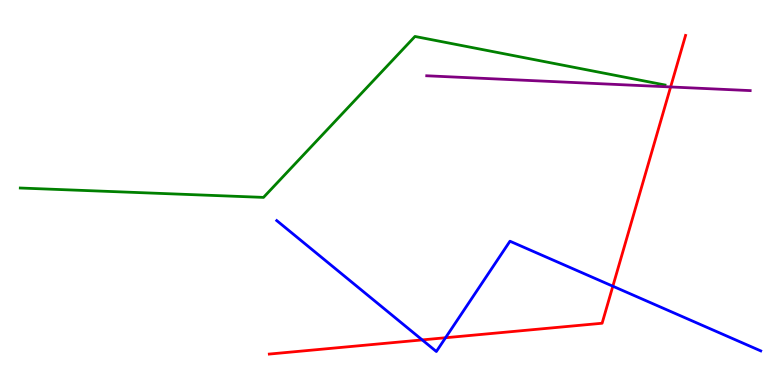[{'lines': ['blue', 'red'], 'intersections': [{'x': 5.45, 'y': 1.17}, {'x': 5.75, 'y': 1.23}, {'x': 7.91, 'y': 2.57}]}, {'lines': ['green', 'red'], 'intersections': []}, {'lines': ['purple', 'red'], 'intersections': [{'x': 8.65, 'y': 7.74}]}, {'lines': ['blue', 'green'], 'intersections': []}, {'lines': ['blue', 'purple'], 'intersections': []}, {'lines': ['green', 'purple'], 'intersections': []}]